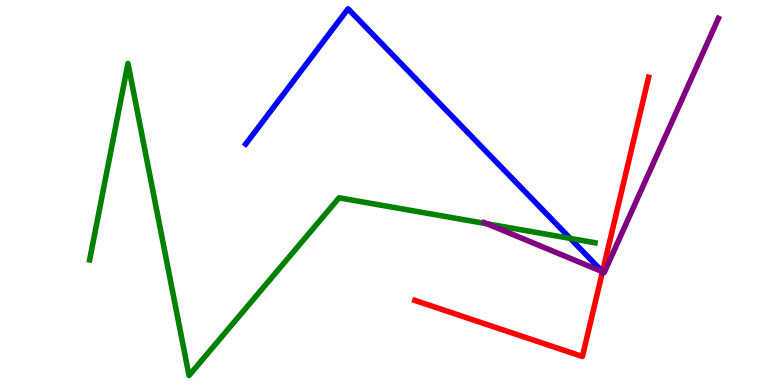[{'lines': ['blue', 'red'], 'intersections': [{'x': 7.77, 'y': 2.94}]}, {'lines': ['green', 'red'], 'intersections': []}, {'lines': ['purple', 'red'], 'intersections': [{'x': 7.77, 'y': 2.94}]}, {'lines': ['blue', 'green'], 'intersections': [{'x': 7.36, 'y': 3.81}]}, {'lines': ['blue', 'purple'], 'intersections': [{'x': 7.77, 'y': 2.94}]}, {'lines': ['green', 'purple'], 'intersections': [{'x': 6.28, 'y': 4.19}]}]